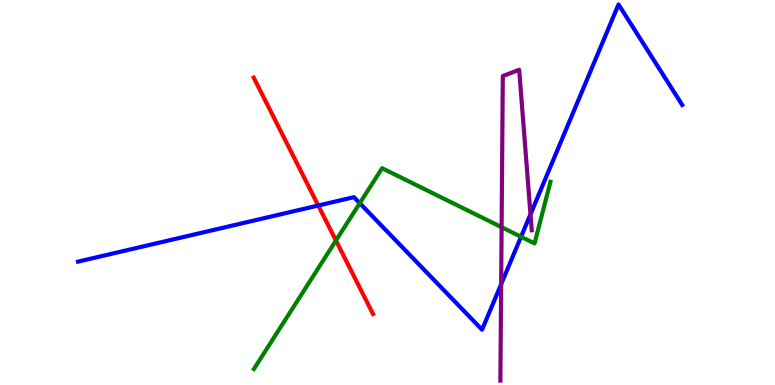[{'lines': ['blue', 'red'], 'intersections': [{'x': 4.11, 'y': 4.66}]}, {'lines': ['green', 'red'], 'intersections': [{'x': 4.33, 'y': 3.75}]}, {'lines': ['purple', 'red'], 'intersections': []}, {'lines': ['blue', 'green'], 'intersections': [{'x': 4.64, 'y': 4.72}, {'x': 6.72, 'y': 3.85}]}, {'lines': ['blue', 'purple'], 'intersections': [{'x': 6.47, 'y': 2.62}, {'x': 6.84, 'y': 4.43}]}, {'lines': ['green', 'purple'], 'intersections': [{'x': 6.47, 'y': 4.1}]}]